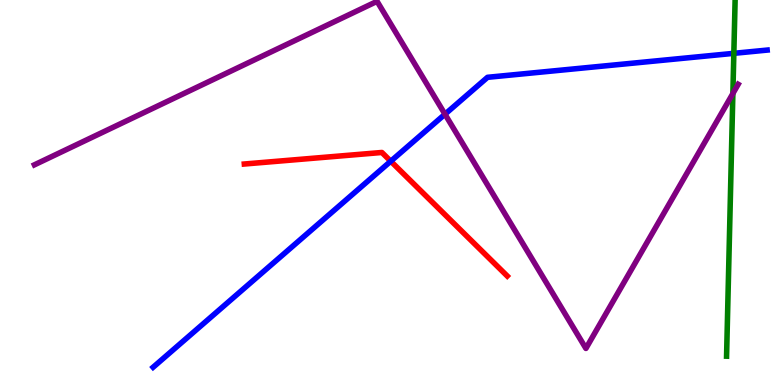[{'lines': ['blue', 'red'], 'intersections': [{'x': 5.04, 'y': 5.81}]}, {'lines': ['green', 'red'], 'intersections': []}, {'lines': ['purple', 'red'], 'intersections': []}, {'lines': ['blue', 'green'], 'intersections': [{'x': 9.47, 'y': 8.61}]}, {'lines': ['blue', 'purple'], 'intersections': [{'x': 5.74, 'y': 7.03}]}, {'lines': ['green', 'purple'], 'intersections': [{'x': 9.46, 'y': 7.57}]}]